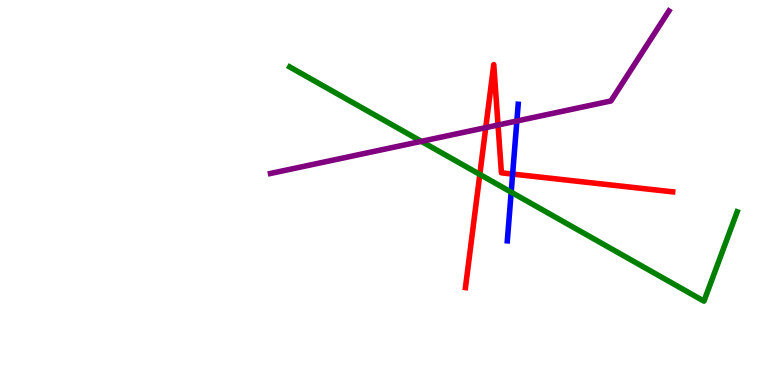[{'lines': ['blue', 'red'], 'intersections': [{'x': 6.61, 'y': 5.48}]}, {'lines': ['green', 'red'], 'intersections': [{'x': 6.19, 'y': 5.47}]}, {'lines': ['purple', 'red'], 'intersections': [{'x': 6.27, 'y': 6.69}, {'x': 6.43, 'y': 6.75}]}, {'lines': ['blue', 'green'], 'intersections': [{'x': 6.6, 'y': 5.01}]}, {'lines': ['blue', 'purple'], 'intersections': [{'x': 6.67, 'y': 6.86}]}, {'lines': ['green', 'purple'], 'intersections': [{'x': 5.44, 'y': 6.33}]}]